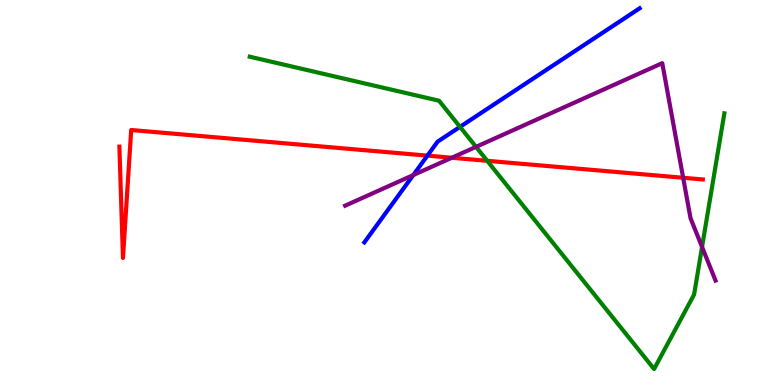[{'lines': ['blue', 'red'], 'intersections': [{'x': 5.52, 'y': 5.96}]}, {'lines': ['green', 'red'], 'intersections': [{'x': 6.29, 'y': 5.82}]}, {'lines': ['purple', 'red'], 'intersections': [{'x': 5.83, 'y': 5.9}, {'x': 8.81, 'y': 5.38}]}, {'lines': ['blue', 'green'], 'intersections': [{'x': 5.94, 'y': 6.7}]}, {'lines': ['blue', 'purple'], 'intersections': [{'x': 5.33, 'y': 5.45}]}, {'lines': ['green', 'purple'], 'intersections': [{'x': 6.14, 'y': 6.19}, {'x': 9.06, 'y': 3.59}]}]